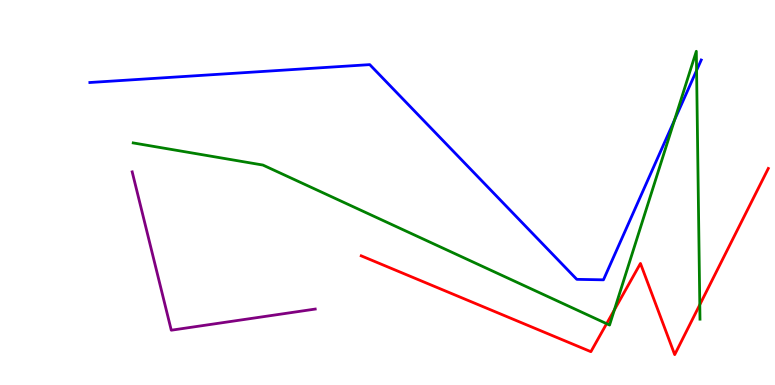[{'lines': ['blue', 'red'], 'intersections': []}, {'lines': ['green', 'red'], 'intersections': [{'x': 7.83, 'y': 1.59}, {'x': 7.93, 'y': 1.95}, {'x': 9.03, 'y': 2.09}]}, {'lines': ['purple', 'red'], 'intersections': []}, {'lines': ['blue', 'green'], 'intersections': [{'x': 8.7, 'y': 6.88}, {'x': 8.99, 'y': 8.17}]}, {'lines': ['blue', 'purple'], 'intersections': []}, {'lines': ['green', 'purple'], 'intersections': []}]